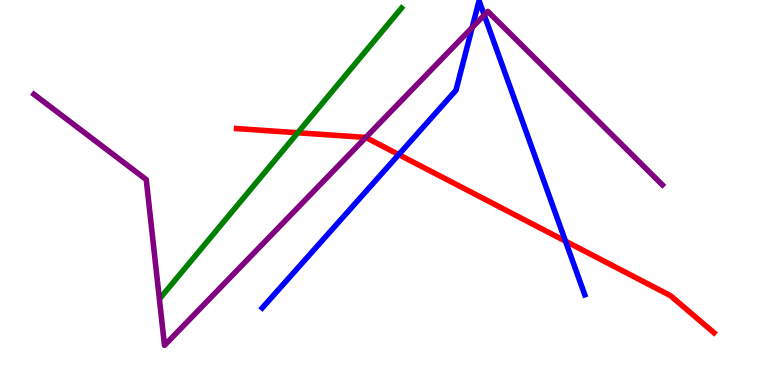[{'lines': ['blue', 'red'], 'intersections': [{'x': 5.15, 'y': 5.99}, {'x': 7.3, 'y': 3.74}]}, {'lines': ['green', 'red'], 'intersections': [{'x': 3.84, 'y': 6.55}]}, {'lines': ['purple', 'red'], 'intersections': [{'x': 4.72, 'y': 6.43}]}, {'lines': ['blue', 'green'], 'intersections': []}, {'lines': ['blue', 'purple'], 'intersections': [{'x': 6.09, 'y': 9.28}, {'x': 6.25, 'y': 9.61}]}, {'lines': ['green', 'purple'], 'intersections': []}]